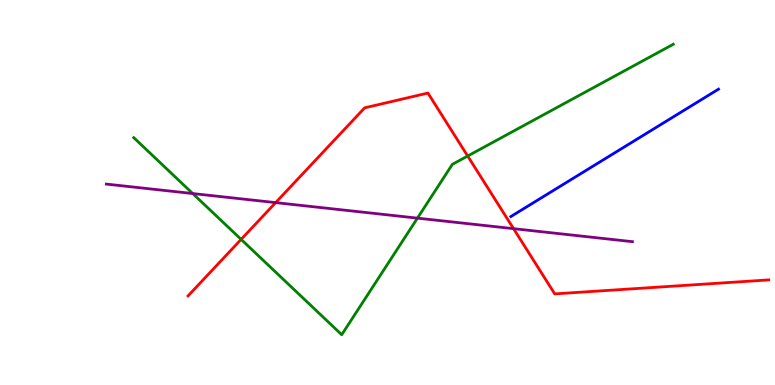[{'lines': ['blue', 'red'], 'intersections': []}, {'lines': ['green', 'red'], 'intersections': [{'x': 3.11, 'y': 3.78}, {'x': 6.03, 'y': 5.95}]}, {'lines': ['purple', 'red'], 'intersections': [{'x': 3.56, 'y': 4.74}, {'x': 6.63, 'y': 4.06}]}, {'lines': ['blue', 'green'], 'intersections': []}, {'lines': ['blue', 'purple'], 'intersections': []}, {'lines': ['green', 'purple'], 'intersections': [{'x': 2.49, 'y': 4.97}, {'x': 5.39, 'y': 4.33}]}]